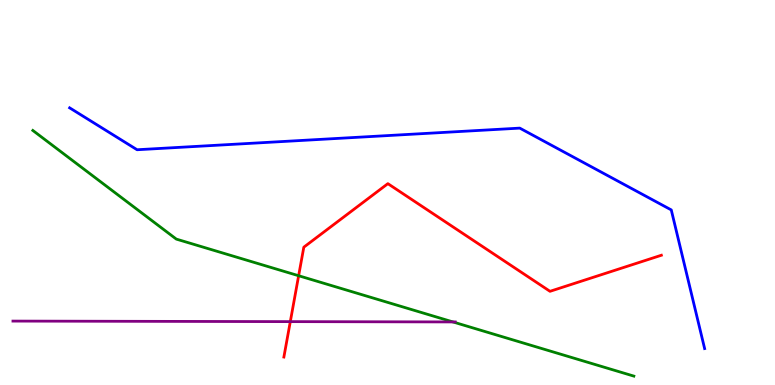[{'lines': ['blue', 'red'], 'intersections': []}, {'lines': ['green', 'red'], 'intersections': [{'x': 3.85, 'y': 2.84}]}, {'lines': ['purple', 'red'], 'intersections': [{'x': 3.75, 'y': 1.65}]}, {'lines': ['blue', 'green'], 'intersections': []}, {'lines': ['blue', 'purple'], 'intersections': []}, {'lines': ['green', 'purple'], 'intersections': [{'x': 5.84, 'y': 1.64}]}]